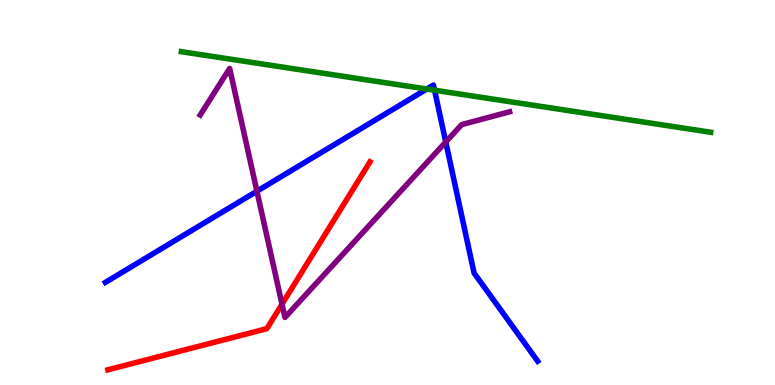[{'lines': ['blue', 'red'], 'intersections': []}, {'lines': ['green', 'red'], 'intersections': []}, {'lines': ['purple', 'red'], 'intersections': [{'x': 3.64, 'y': 2.1}]}, {'lines': ['blue', 'green'], 'intersections': [{'x': 5.51, 'y': 7.69}, {'x': 5.61, 'y': 7.66}]}, {'lines': ['blue', 'purple'], 'intersections': [{'x': 3.32, 'y': 5.03}, {'x': 5.75, 'y': 6.31}]}, {'lines': ['green', 'purple'], 'intersections': []}]